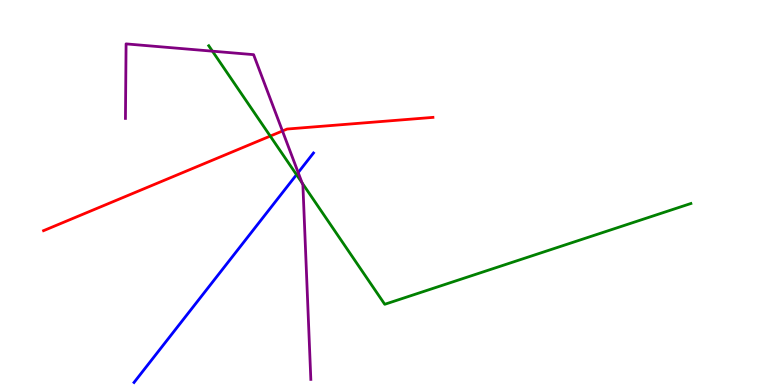[{'lines': ['blue', 'red'], 'intersections': []}, {'lines': ['green', 'red'], 'intersections': [{'x': 3.49, 'y': 6.47}]}, {'lines': ['purple', 'red'], 'intersections': [{'x': 3.64, 'y': 6.6}]}, {'lines': ['blue', 'green'], 'intersections': [{'x': 3.83, 'y': 5.46}]}, {'lines': ['blue', 'purple'], 'intersections': [{'x': 3.85, 'y': 5.52}]}, {'lines': ['green', 'purple'], 'intersections': [{'x': 2.74, 'y': 8.67}, {'x': 3.9, 'y': 5.25}]}]